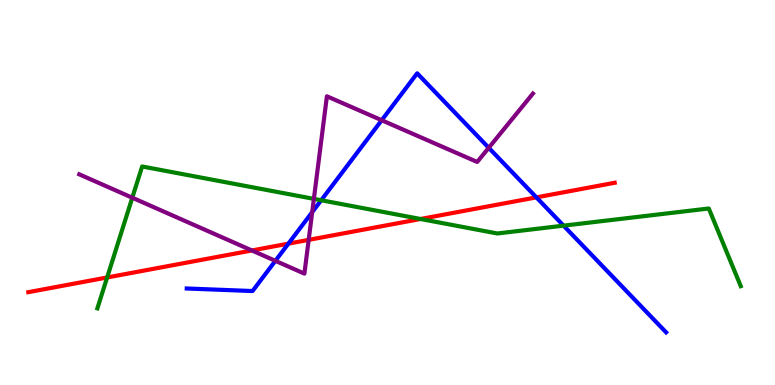[{'lines': ['blue', 'red'], 'intersections': [{'x': 3.72, 'y': 3.67}, {'x': 6.92, 'y': 4.87}]}, {'lines': ['green', 'red'], 'intersections': [{'x': 1.38, 'y': 2.79}, {'x': 5.43, 'y': 4.31}]}, {'lines': ['purple', 'red'], 'intersections': [{'x': 3.25, 'y': 3.49}, {'x': 3.98, 'y': 3.77}]}, {'lines': ['blue', 'green'], 'intersections': [{'x': 4.14, 'y': 4.8}, {'x': 7.27, 'y': 4.14}]}, {'lines': ['blue', 'purple'], 'intersections': [{'x': 3.55, 'y': 3.23}, {'x': 4.03, 'y': 4.49}, {'x': 4.93, 'y': 6.88}, {'x': 6.31, 'y': 6.16}]}, {'lines': ['green', 'purple'], 'intersections': [{'x': 1.71, 'y': 4.86}, {'x': 4.05, 'y': 4.83}]}]